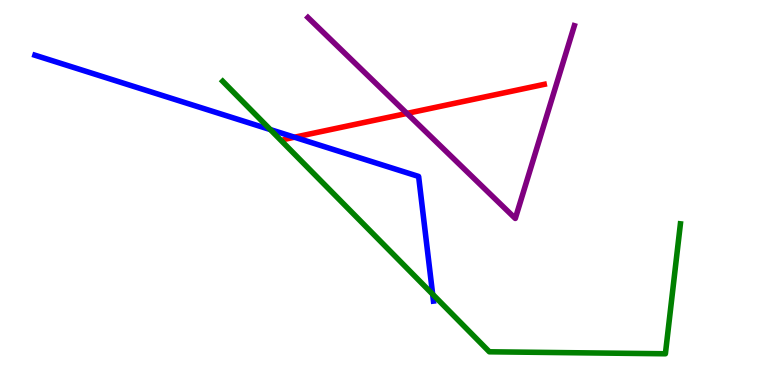[{'lines': ['blue', 'red'], 'intersections': [{'x': 3.8, 'y': 6.44}]}, {'lines': ['green', 'red'], 'intersections': []}, {'lines': ['purple', 'red'], 'intersections': [{'x': 5.25, 'y': 7.05}]}, {'lines': ['blue', 'green'], 'intersections': [{'x': 3.49, 'y': 6.63}, {'x': 5.58, 'y': 2.36}]}, {'lines': ['blue', 'purple'], 'intersections': []}, {'lines': ['green', 'purple'], 'intersections': []}]